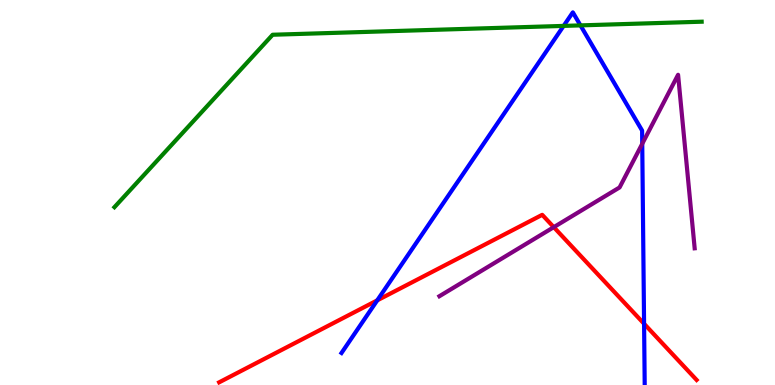[{'lines': ['blue', 'red'], 'intersections': [{'x': 4.87, 'y': 2.2}, {'x': 8.31, 'y': 1.59}]}, {'lines': ['green', 'red'], 'intersections': []}, {'lines': ['purple', 'red'], 'intersections': [{'x': 7.15, 'y': 4.1}]}, {'lines': ['blue', 'green'], 'intersections': [{'x': 7.27, 'y': 9.33}, {'x': 7.49, 'y': 9.34}]}, {'lines': ['blue', 'purple'], 'intersections': [{'x': 8.29, 'y': 6.27}]}, {'lines': ['green', 'purple'], 'intersections': []}]